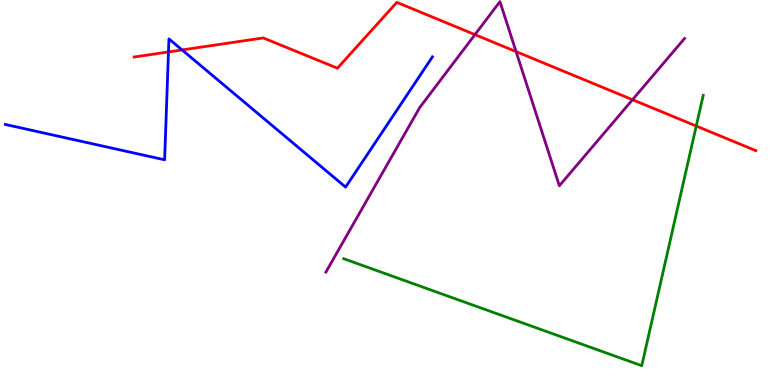[{'lines': ['blue', 'red'], 'intersections': [{'x': 2.17, 'y': 8.65}, {'x': 2.35, 'y': 8.7}]}, {'lines': ['green', 'red'], 'intersections': [{'x': 8.98, 'y': 6.73}]}, {'lines': ['purple', 'red'], 'intersections': [{'x': 6.13, 'y': 9.1}, {'x': 6.66, 'y': 8.66}, {'x': 8.16, 'y': 7.41}]}, {'lines': ['blue', 'green'], 'intersections': []}, {'lines': ['blue', 'purple'], 'intersections': []}, {'lines': ['green', 'purple'], 'intersections': []}]